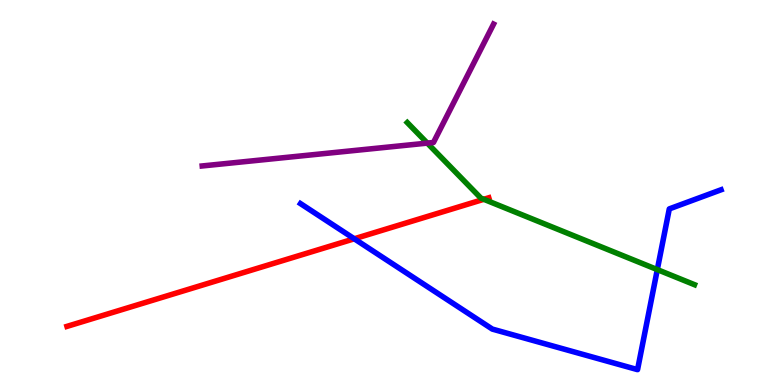[{'lines': ['blue', 'red'], 'intersections': [{'x': 4.57, 'y': 3.8}]}, {'lines': ['green', 'red'], 'intersections': [{'x': 6.24, 'y': 4.82}]}, {'lines': ['purple', 'red'], 'intersections': []}, {'lines': ['blue', 'green'], 'intersections': [{'x': 8.48, 'y': 3.0}]}, {'lines': ['blue', 'purple'], 'intersections': []}, {'lines': ['green', 'purple'], 'intersections': [{'x': 5.51, 'y': 6.28}]}]